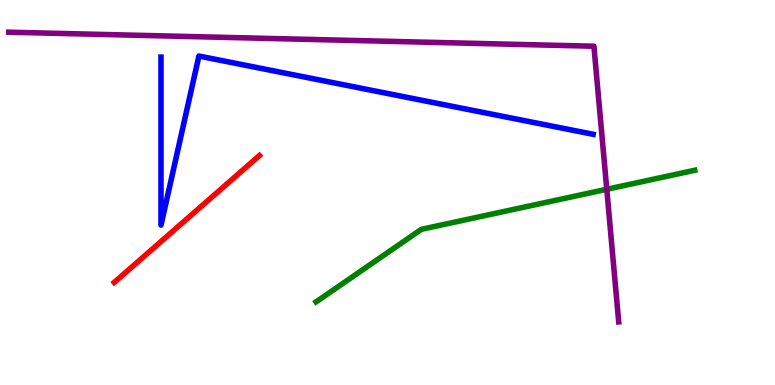[{'lines': ['blue', 'red'], 'intersections': []}, {'lines': ['green', 'red'], 'intersections': []}, {'lines': ['purple', 'red'], 'intersections': []}, {'lines': ['blue', 'green'], 'intersections': []}, {'lines': ['blue', 'purple'], 'intersections': []}, {'lines': ['green', 'purple'], 'intersections': [{'x': 7.83, 'y': 5.08}]}]